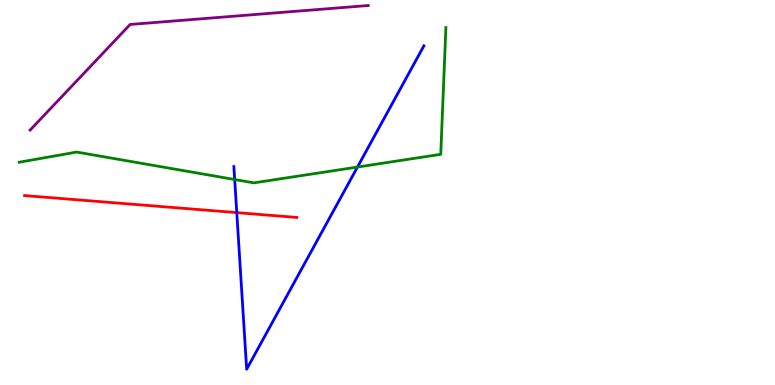[{'lines': ['blue', 'red'], 'intersections': [{'x': 3.06, 'y': 4.48}]}, {'lines': ['green', 'red'], 'intersections': []}, {'lines': ['purple', 'red'], 'intersections': []}, {'lines': ['blue', 'green'], 'intersections': [{'x': 3.03, 'y': 5.34}, {'x': 4.61, 'y': 5.66}]}, {'lines': ['blue', 'purple'], 'intersections': []}, {'lines': ['green', 'purple'], 'intersections': []}]